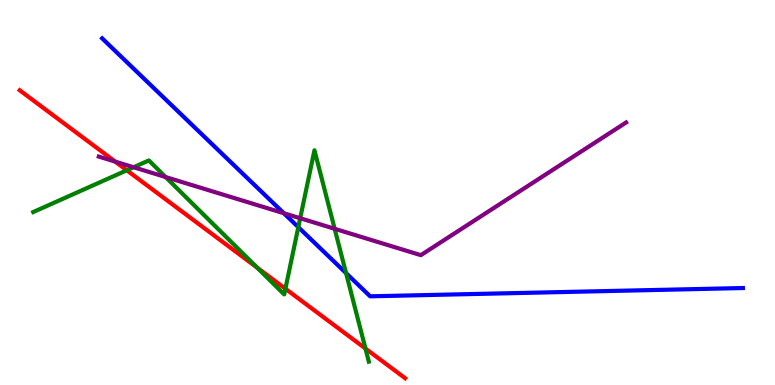[{'lines': ['blue', 'red'], 'intersections': []}, {'lines': ['green', 'red'], 'intersections': [{'x': 1.64, 'y': 5.58}, {'x': 3.32, 'y': 3.05}, {'x': 3.68, 'y': 2.5}, {'x': 4.72, 'y': 0.946}]}, {'lines': ['purple', 'red'], 'intersections': [{'x': 1.49, 'y': 5.8}]}, {'lines': ['blue', 'green'], 'intersections': [{'x': 3.85, 'y': 4.1}, {'x': 4.47, 'y': 2.91}]}, {'lines': ['blue', 'purple'], 'intersections': [{'x': 3.66, 'y': 4.46}]}, {'lines': ['green', 'purple'], 'intersections': [{'x': 1.72, 'y': 5.66}, {'x': 2.14, 'y': 5.4}, {'x': 3.87, 'y': 4.33}, {'x': 4.32, 'y': 4.06}]}]